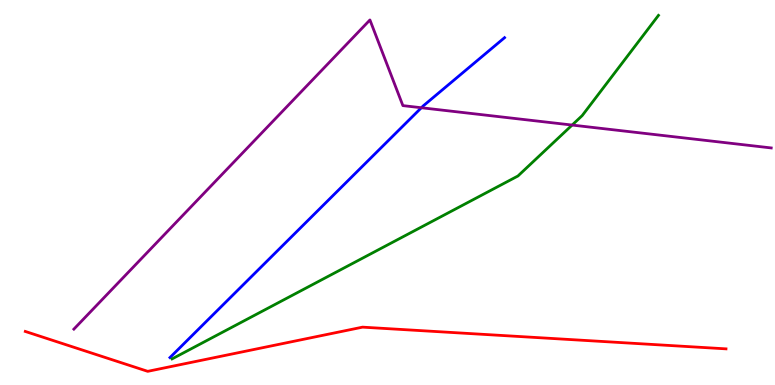[{'lines': ['blue', 'red'], 'intersections': []}, {'lines': ['green', 'red'], 'intersections': []}, {'lines': ['purple', 'red'], 'intersections': []}, {'lines': ['blue', 'green'], 'intersections': []}, {'lines': ['blue', 'purple'], 'intersections': [{'x': 5.44, 'y': 7.2}]}, {'lines': ['green', 'purple'], 'intersections': [{'x': 7.38, 'y': 6.75}]}]